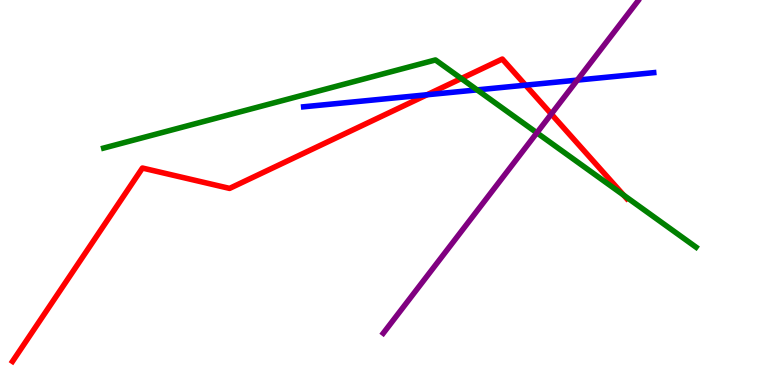[{'lines': ['blue', 'red'], 'intersections': [{'x': 5.51, 'y': 7.54}, {'x': 6.78, 'y': 7.79}]}, {'lines': ['green', 'red'], 'intersections': [{'x': 5.95, 'y': 7.96}, {'x': 8.05, 'y': 4.93}]}, {'lines': ['purple', 'red'], 'intersections': [{'x': 7.11, 'y': 7.04}]}, {'lines': ['blue', 'green'], 'intersections': [{'x': 6.16, 'y': 7.67}]}, {'lines': ['blue', 'purple'], 'intersections': [{'x': 7.45, 'y': 7.92}]}, {'lines': ['green', 'purple'], 'intersections': [{'x': 6.93, 'y': 6.55}]}]